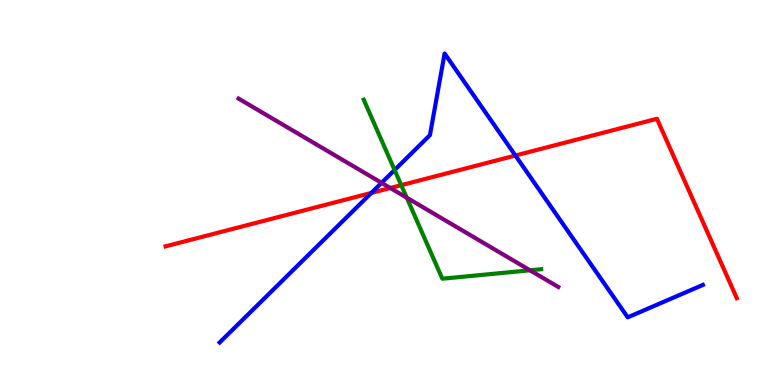[{'lines': ['blue', 'red'], 'intersections': [{'x': 4.79, 'y': 4.99}, {'x': 6.65, 'y': 5.96}]}, {'lines': ['green', 'red'], 'intersections': [{'x': 5.18, 'y': 5.19}]}, {'lines': ['purple', 'red'], 'intersections': [{'x': 5.04, 'y': 5.12}]}, {'lines': ['blue', 'green'], 'intersections': [{'x': 5.09, 'y': 5.58}]}, {'lines': ['blue', 'purple'], 'intersections': [{'x': 4.92, 'y': 5.25}]}, {'lines': ['green', 'purple'], 'intersections': [{'x': 5.25, 'y': 4.87}, {'x': 6.84, 'y': 2.98}]}]